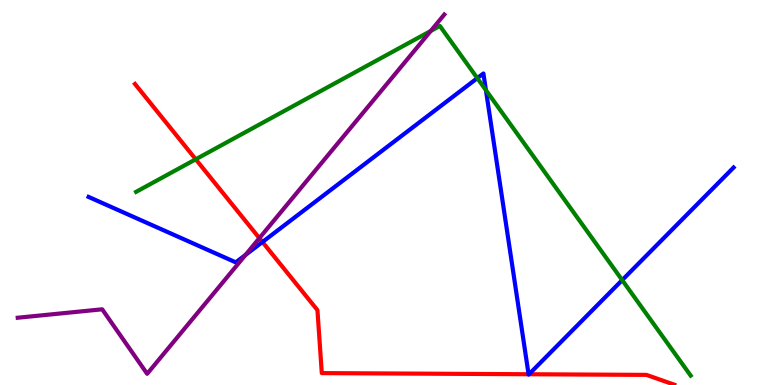[{'lines': ['blue', 'red'], 'intersections': [{'x': 3.39, 'y': 3.71}, {'x': 6.82, 'y': 0.279}, {'x': 6.83, 'y': 0.279}]}, {'lines': ['green', 'red'], 'intersections': [{'x': 2.53, 'y': 5.86}]}, {'lines': ['purple', 'red'], 'intersections': [{'x': 3.35, 'y': 3.81}]}, {'lines': ['blue', 'green'], 'intersections': [{'x': 6.16, 'y': 7.97}, {'x': 6.27, 'y': 7.66}, {'x': 8.03, 'y': 2.72}]}, {'lines': ['blue', 'purple'], 'intersections': [{'x': 3.17, 'y': 3.38}]}, {'lines': ['green', 'purple'], 'intersections': [{'x': 5.56, 'y': 9.2}]}]